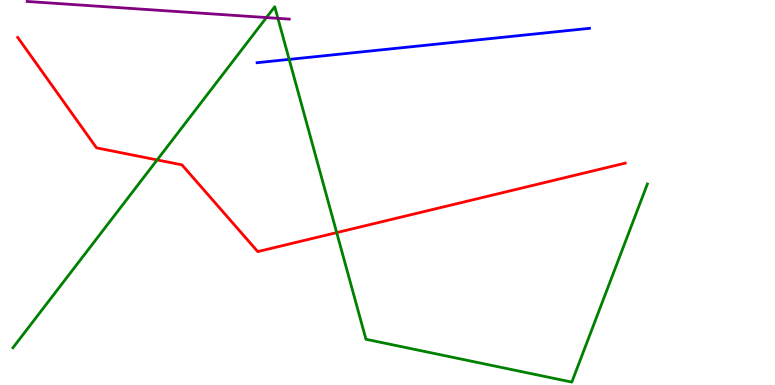[{'lines': ['blue', 'red'], 'intersections': []}, {'lines': ['green', 'red'], 'intersections': [{'x': 2.03, 'y': 5.85}, {'x': 4.34, 'y': 3.96}]}, {'lines': ['purple', 'red'], 'intersections': []}, {'lines': ['blue', 'green'], 'intersections': [{'x': 3.73, 'y': 8.46}]}, {'lines': ['blue', 'purple'], 'intersections': []}, {'lines': ['green', 'purple'], 'intersections': [{'x': 3.44, 'y': 9.54}, {'x': 3.59, 'y': 9.52}]}]